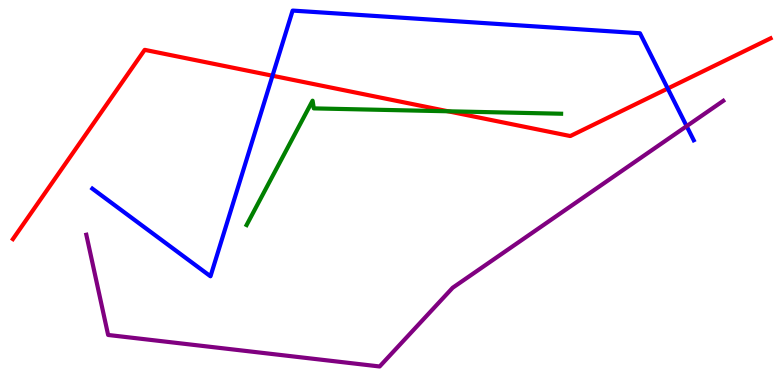[{'lines': ['blue', 'red'], 'intersections': [{'x': 3.52, 'y': 8.03}, {'x': 8.62, 'y': 7.7}]}, {'lines': ['green', 'red'], 'intersections': [{'x': 5.78, 'y': 7.11}]}, {'lines': ['purple', 'red'], 'intersections': []}, {'lines': ['blue', 'green'], 'intersections': []}, {'lines': ['blue', 'purple'], 'intersections': [{'x': 8.86, 'y': 6.72}]}, {'lines': ['green', 'purple'], 'intersections': []}]